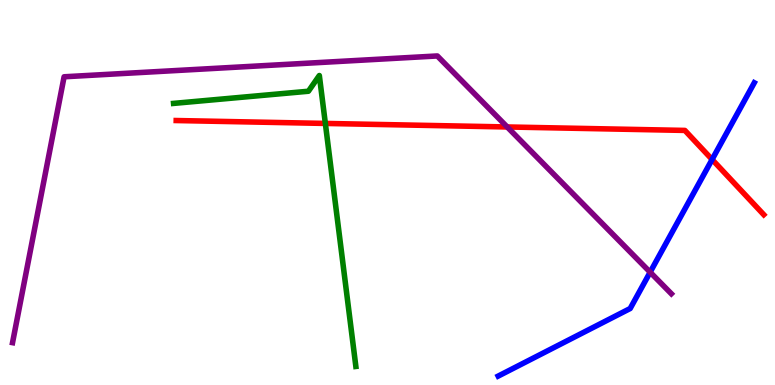[{'lines': ['blue', 'red'], 'intersections': [{'x': 9.19, 'y': 5.86}]}, {'lines': ['green', 'red'], 'intersections': [{'x': 4.2, 'y': 6.79}]}, {'lines': ['purple', 'red'], 'intersections': [{'x': 6.54, 'y': 6.7}]}, {'lines': ['blue', 'green'], 'intersections': []}, {'lines': ['blue', 'purple'], 'intersections': [{'x': 8.39, 'y': 2.93}]}, {'lines': ['green', 'purple'], 'intersections': []}]